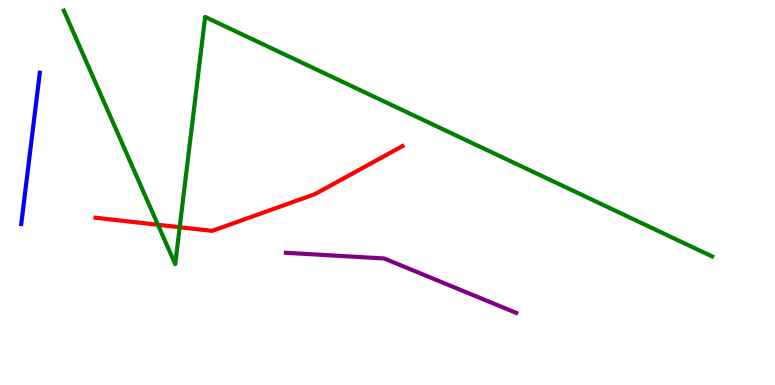[{'lines': ['blue', 'red'], 'intersections': []}, {'lines': ['green', 'red'], 'intersections': [{'x': 2.04, 'y': 4.16}, {'x': 2.32, 'y': 4.1}]}, {'lines': ['purple', 'red'], 'intersections': []}, {'lines': ['blue', 'green'], 'intersections': []}, {'lines': ['blue', 'purple'], 'intersections': []}, {'lines': ['green', 'purple'], 'intersections': []}]